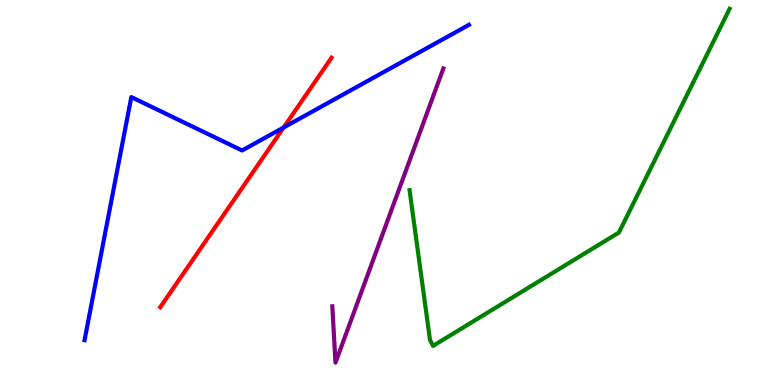[{'lines': ['blue', 'red'], 'intersections': [{'x': 3.66, 'y': 6.69}]}, {'lines': ['green', 'red'], 'intersections': []}, {'lines': ['purple', 'red'], 'intersections': []}, {'lines': ['blue', 'green'], 'intersections': []}, {'lines': ['blue', 'purple'], 'intersections': []}, {'lines': ['green', 'purple'], 'intersections': []}]